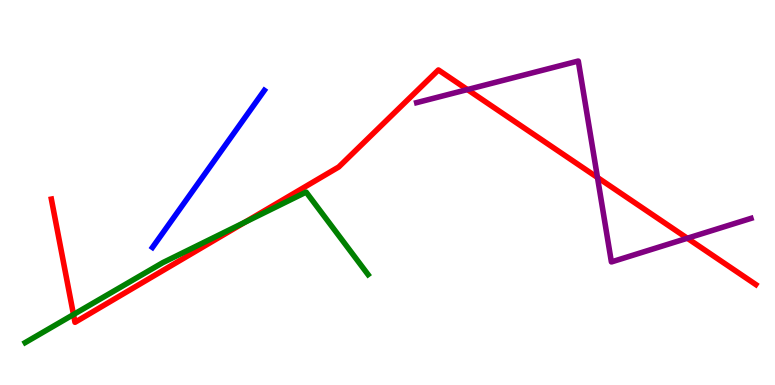[{'lines': ['blue', 'red'], 'intersections': []}, {'lines': ['green', 'red'], 'intersections': [{'x': 0.948, 'y': 1.83}, {'x': 3.16, 'y': 4.23}]}, {'lines': ['purple', 'red'], 'intersections': [{'x': 6.03, 'y': 7.67}, {'x': 7.71, 'y': 5.39}, {'x': 8.87, 'y': 3.81}]}, {'lines': ['blue', 'green'], 'intersections': []}, {'lines': ['blue', 'purple'], 'intersections': []}, {'lines': ['green', 'purple'], 'intersections': []}]